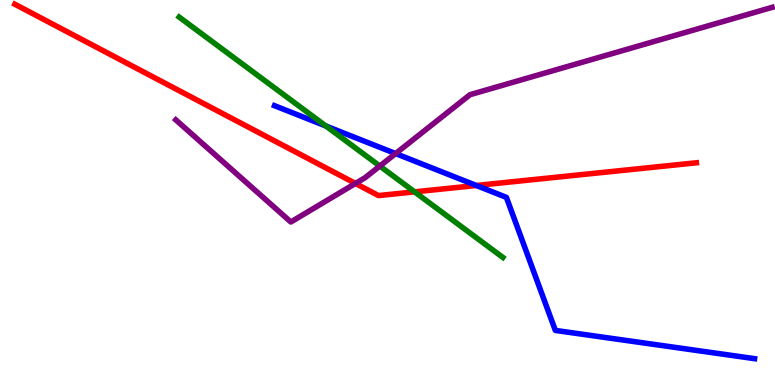[{'lines': ['blue', 'red'], 'intersections': [{'x': 6.15, 'y': 5.18}]}, {'lines': ['green', 'red'], 'intersections': [{'x': 5.35, 'y': 5.02}]}, {'lines': ['purple', 'red'], 'intersections': [{'x': 4.59, 'y': 5.24}]}, {'lines': ['blue', 'green'], 'intersections': [{'x': 4.2, 'y': 6.73}]}, {'lines': ['blue', 'purple'], 'intersections': [{'x': 5.1, 'y': 6.01}]}, {'lines': ['green', 'purple'], 'intersections': [{'x': 4.9, 'y': 5.69}]}]